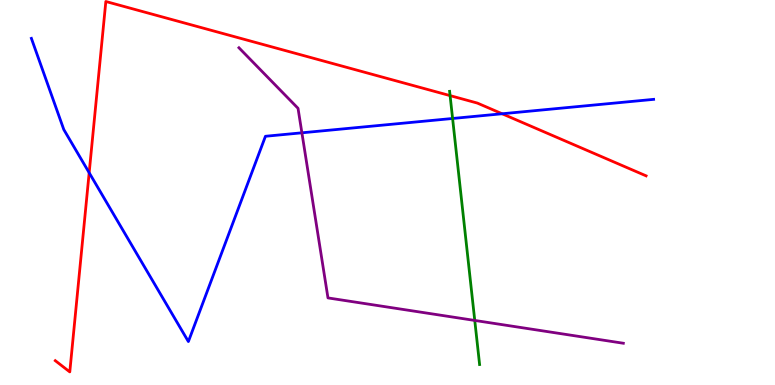[{'lines': ['blue', 'red'], 'intersections': [{'x': 1.15, 'y': 5.51}, {'x': 6.48, 'y': 7.05}]}, {'lines': ['green', 'red'], 'intersections': [{'x': 5.81, 'y': 7.52}]}, {'lines': ['purple', 'red'], 'intersections': []}, {'lines': ['blue', 'green'], 'intersections': [{'x': 5.84, 'y': 6.92}]}, {'lines': ['blue', 'purple'], 'intersections': [{'x': 3.9, 'y': 6.55}]}, {'lines': ['green', 'purple'], 'intersections': [{'x': 6.13, 'y': 1.68}]}]